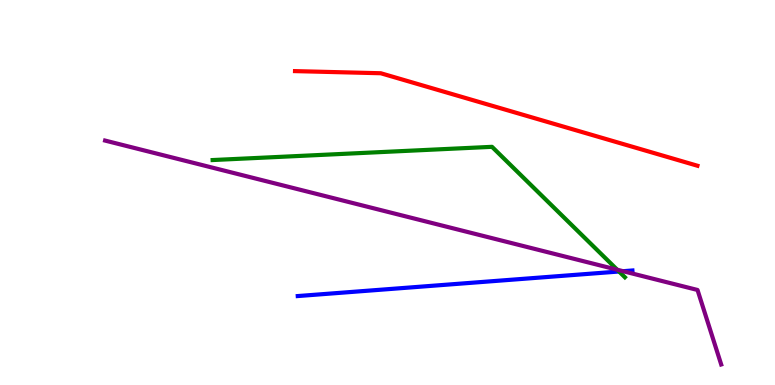[{'lines': ['blue', 'red'], 'intersections': []}, {'lines': ['green', 'red'], 'intersections': []}, {'lines': ['purple', 'red'], 'intersections': []}, {'lines': ['blue', 'green'], 'intersections': [{'x': 7.99, 'y': 2.95}]}, {'lines': ['blue', 'purple'], 'intersections': [{'x': 8.04, 'y': 2.96}]}, {'lines': ['green', 'purple'], 'intersections': [{'x': 7.96, 'y': 2.99}]}]